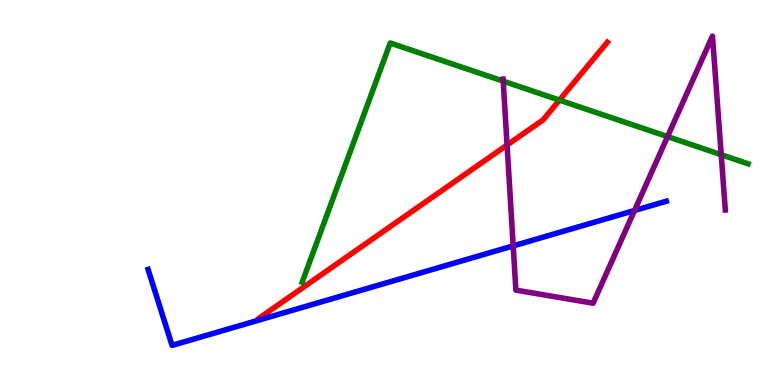[{'lines': ['blue', 'red'], 'intersections': []}, {'lines': ['green', 'red'], 'intersections': [{'x': 7.22, 'y': 7.4}]}, {'lines': ['purple', 'red'], 'intersections': [{'x': 6.54, 'y': 6.23}]}, {'lines': ['blue', 'green'], 'intersections': []}, {'lines': ['blue', 'purple'], 'intersections': [{'x': 6.62, 'y': 3.61}, {'x': 8.19, 'y': 4.53}]}, {'lines': ['green', 'purple'], 'intersections': [{'x': 6.49, 'y': 7.89}, {'x': 8.61, 'y': 6.45}, {'x': 9.31, 'y': 5.98}]}]